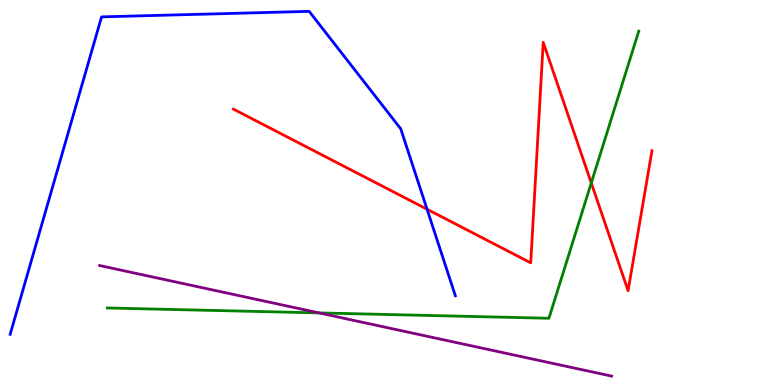[{'lines': ['blue', 'red'], 'intersections': [{'x': 5.51, 'y': 4.57}]}, {'lines': ['green', 'red'], 'intersections': [{'x': 7.63, 'y': 5.25}]}, {'lines': ['purple', 'red'], 'intersections': []}, {'lines': ['blue', 'green'], 'intersections': []}, {'lines': ['blue', 'purple'], 'intersections': []}, {'lines': ['green', 'purple'], 'intersections': [{'x': 4.12, 'y': 1.87}]}]